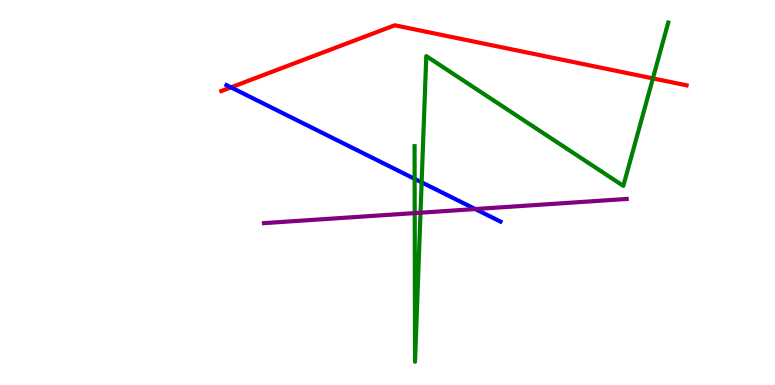[{'lines': ['blue', 'red'], 'intersections': [{'x': 2.98, 'y': 7.73}]}, {'lines': ['green', 'red'], 'intersections': [{'x': 8.42, 'y': 7.96}]}, {'lines': ['purple', 'red'], 'intersections': []}, {'lines': ['blue', 'green'], 'intersections': [{'x': 5.35, 'y': 5.35}, {'x': 5.44, 'y': 5.26}]}, {'lines': ['blue', 'purple'], 'intersections': [{'x': 6.13, 'y': 4.57}]}, {'lines': ['green', 'purple'], 'intersections': [{'x': 5.35, 'y': 4.47}, {'x': 5.43, 'y': 4.48}]}]